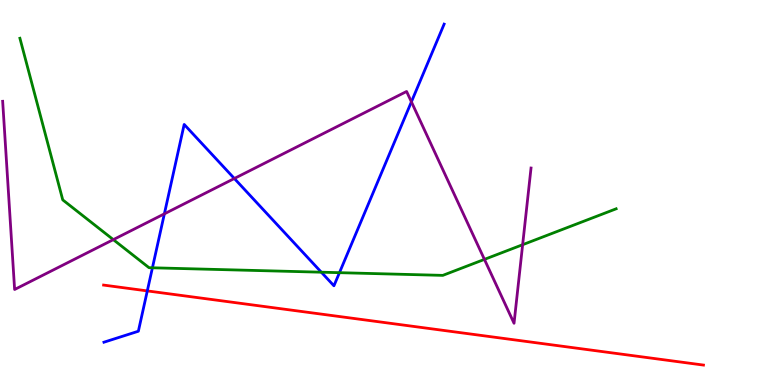[{'lines': ['blue', 'red'], 'intersections': [{'x': 1.9, 'y': 2.44}]}, {'lines': ['green', 'red'], 'intersections': []}, {'lines': ['purple', 'red'], 'intersections': []}, {'lines': ['blue', 'green'], 'intersections': [{'x': 1.97, 'y': 3.04}, {'x': 4.15, 'y': 2.93}, {'x': 4.38, 'y': 2.92}]}, {'lines': ['blue', 'purple'], 'intersections': [{'x': 2.12, 'y': 4.45}, {'x': 3.02, 'y': 5.36}, {'x': 5.31, 'y': 7.36}]}, {'lines': ['green', 'purple'], 'intersections': [{'x': 1.46, 'y': 3.78}, {'x': 6.25, 'y': 3.26}, {'x': 6.74, 'y': 3.64}]}]